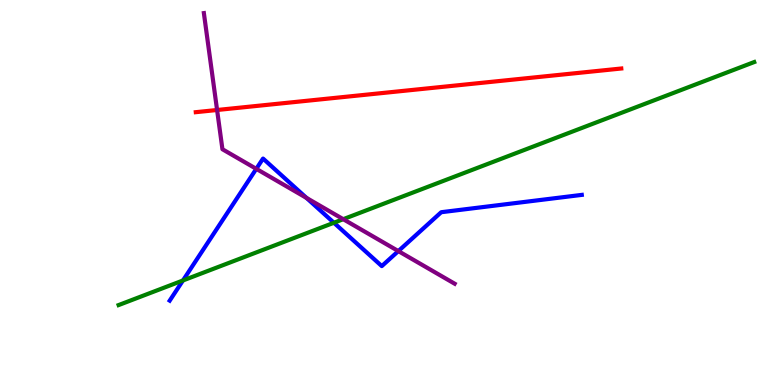[{'lines': ['blue', 'red'], 'intersections': []}, {'lines': ['green', 'red'], 'intersections': []}, {'lines': ['purple', 'red'], 'intersections': [{'x': 2.8, 'y': 7.14}]}, {'lines': ['blue', 'green'], 'intersections': [{'x': 2.36, 'y': 2.72}, {'x': 4.31, 'y': 4.21}]}, {'lines': ['blue', 'purple'], 'intersections': [{'x': 3.31, 'y': 5.61}, {'x': 3.95, 'y': 4.86}, {'x': 5.14, 'y': 3.48}]}, {'lines': ['green', 'purple'], 'intersections': [{'x': 4.43, 'y': 4.31}]}]